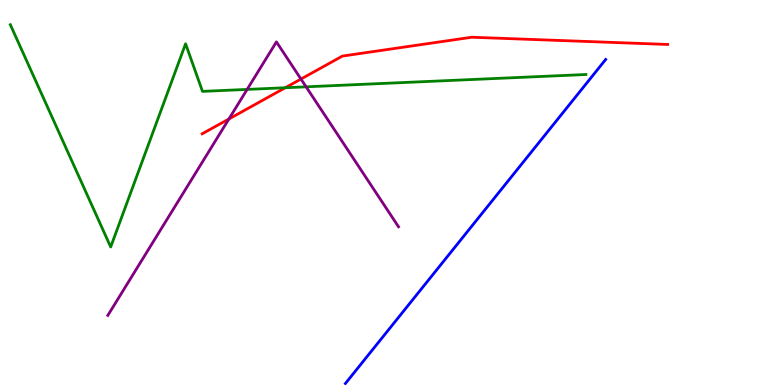[{'lines': ['blue', 'red'], 'intersections': []}, {'lines': ['green', 'red'], 'intersections': [{'x': 3.68, 'y': 7.72}]}, {'lines': ['purple', 'red'], 'intersections': [{'x': 2.95, 'y': 6.91}, {'x': 3.88, 'y': 7.95}]}, {'lines': ['blue', 'green'], 'intersections': []}, {'lines': ['blue', 'purple'], 'intersections': []}, {'lines': ['green', 'purple'], 'intersections': [{'x': 3.19, 'y': 7.68}, {'x': 3.95, 'y': 7.74}]}]